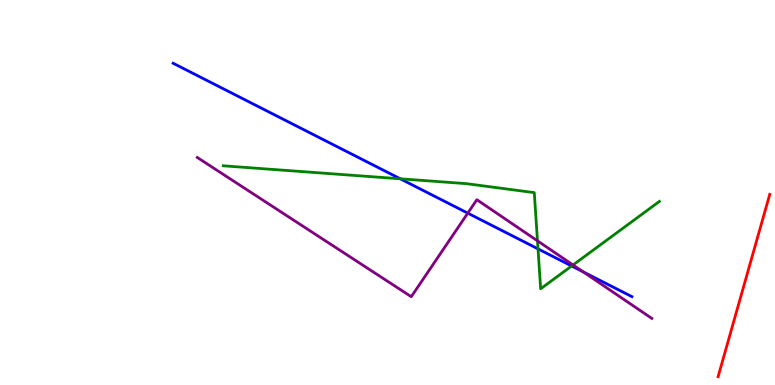[{'lines': ['blue', 'red'], 'intersections': []}, {'lines': ['green', 'red'], 'intersections': []}, {'lines': ['purple', 'red'], 'intersections': []}, {'lines': ['blue', 'green'], 'intersections': [{'x': 5.16, 'y': 5.36}, {'x': 6.94, 'y': 3.54}, {'x': 7.38, 'y': 3.09}]}, {'lines': ['blue', 'purple'], 'intersections': [{'x': 6.04, 'y': 4.46}, {'x': 7.53, 'y': 2.94}]}, {'lines': ['green', 'purple'], 'intersections': [{'x': 6.94, 'y': 3.74}, {'x': 7.39, 'y': 3.12}]}]